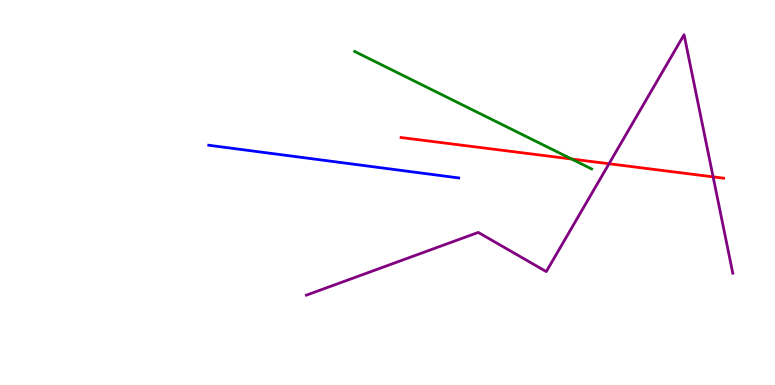[{'lines': ['blue', 'red'], 'intersections': []}, {'lines': ['green', 'red'], 'intersections': [{'x': 7.38, 'y': 5.87}]}, {'lines': ['purple', 'red'], 'intersections': [{'x': 7.86, 'y': 5.75}, {'x': 9.2, 'y': 5.41}]}, {'lines': ['blue', 'green'], 'intersections': []}, {'lines': ['blue', 'purple'], 'intersections': []}, {'lines': ['green', 'purple'], 'intersections': []}]